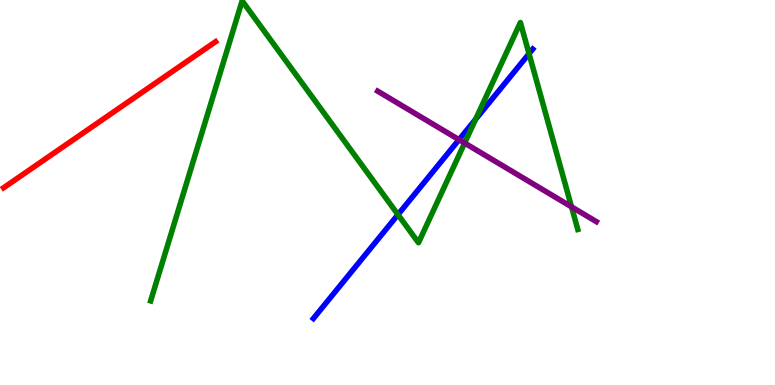[{'lines': ['blue', 'red'], 'intersections': []}, {'lines': ['green', 'red'], 'intersections': []}, {'lines': ['purple', 'red'], 'intersections': []}, {'lines': ['blue', 'green'], 'intersections': [{'x': 5.14, 'y': 4.43}, {'x': 6.14, 'y': 6.9}, {'x': 6.83, 'y': 8.61}]}, {'lines': ['blue', 'purple'], 'intersections': [{'x': 5.92, 'y': 6.37}]}, {'lines': ['green', 'purple'], 'intersections': [{'x': 6.0, 'y': 6.28}, {'x': 7.37, 'y': 4.63}]}]